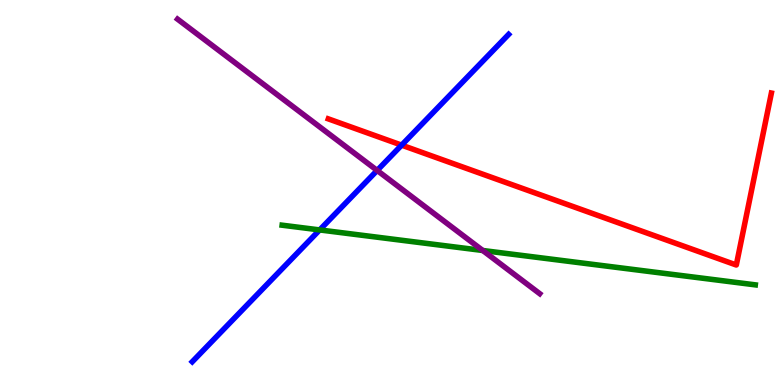[{'lines': ['blue', 'red'], 'intersections': [{'x': 5.18, 'y': 6.23}]}, {'lines': ['green', 'red'], 'intersections': []}, {'lines': ['purple', 'red'], 'intersections': []}, {'lines': ['blue', 'green'], 'intersections': [{'x': 4.12, 'y': 4.03}]}, {'lines': ['blue', 'purple'], 'intersections': [{'x': 4.87, 'y': 5.57}]}, {'lines': ['green', 'purple'], 'intersections': [{'x': 6.23, 'y': 3.49}]}]